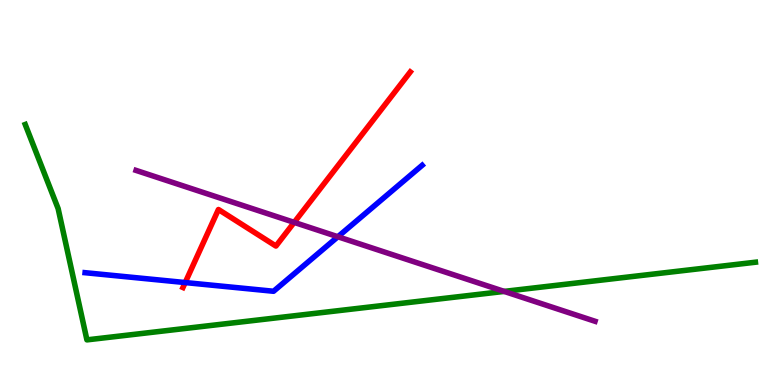[{'lines': ['blue', 'red'], 'intersections': [{'x': 2.39, 'y': 2.66}]}, {'lines': ['green', 'red'], 'intersections': []}, {'lines': ['purple', 'red'], 'intersections': [{'x': 3.8, 'y': 4.22}]}, {'lines': ['blue', 'green'], 'intersections': []}, {'lines': ['blue', 'purple'], 'intersections': [{'x': 4.36, 'y': 3.85}]}, {'lines': ['green', 'purple'], 'intersections': [{'x': 6.51, 'y': 2.43}]}]